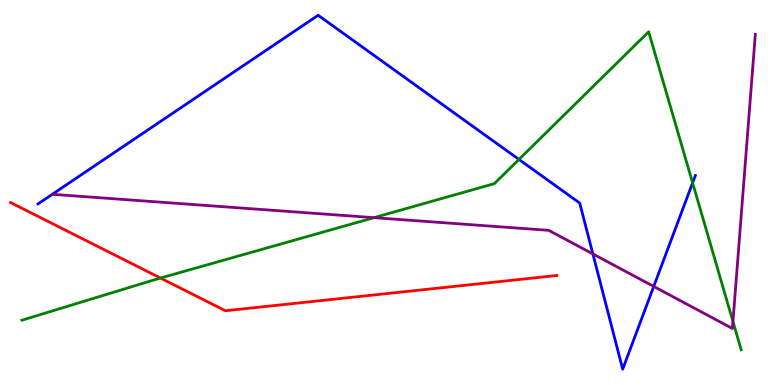[{'lines': ['blue', 'red'], 'intersections': []}, {'lines': ['green', 'red'], 'intersections': [{'x': 2.07, 'y': 2.78}]}, {'lines': ['purple', 'red'], 'intersections': []}, {'lines': ['blue', 'green'], 'intersections': [{'x': 6.7, 'y': 5.86}, {'x': 8.94, 'y': 5.25}]}, {'lines': ['blue', 'purple'], 'intersections': [{'x': 7.65, 'y': 3.4}, {'x': 8.44, 'y': 2.56}]}, {'lines': ['green', 'purple'], 'intersections': [{'x': 4.83, 'y': 4.35}, {'x': 9.46, 'y': 1.65}]}]